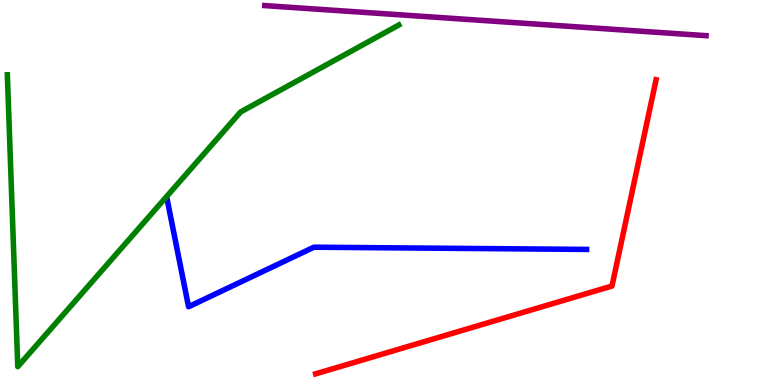[{'lines': ['blue', 'red'], 'intersections': []}, {'lines': ['green', 'red'], 'intersections': []}, {'lines': ['purple', 'red'], 'intersections': []}, {'lines': ['blue', 'green'], 'intersections': []}, {'lines': ['blue', 'purple'], 'intersections': []}, {'lines': ['green', 'purple'], 'intersections': []}]